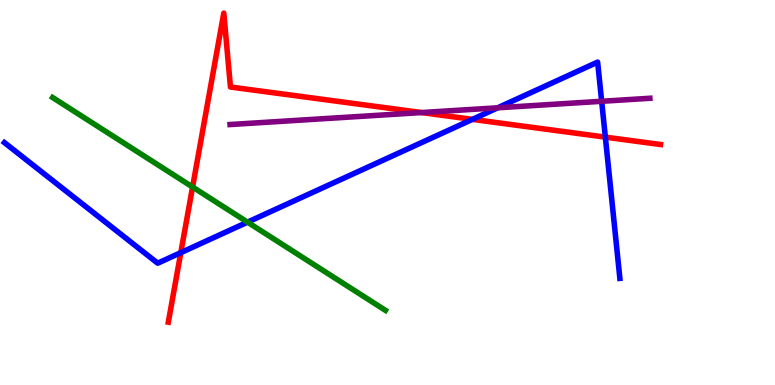[{'lines': ['blue', 'red'], 'intersections': [{'x': 2.33, 'y': 3.44}, {'x': 6.1, 'y': 6.9}, {'x': 7.81, 'y': 6.44}]}, {'lines': ['green', 'red'], 'intersections': [{'x': 2.48, 'y': 5.14}]}, {'lines': ['purple', 'red'], 'intersections': [{'x': 5.44, 'y': 7.08}]}, {'lines': ['blue', 'green'], 'intersections': [{'x': 3.19, 'y': 4.23}]}, {'lines': ['blue', 'purple'], 'intersections': [{'x': 6.42, 'y': 7.2}, {'x': 7.76, 'y': 7.37}]}, {'lines': ['green', 'purple'], 'intersections': []}]